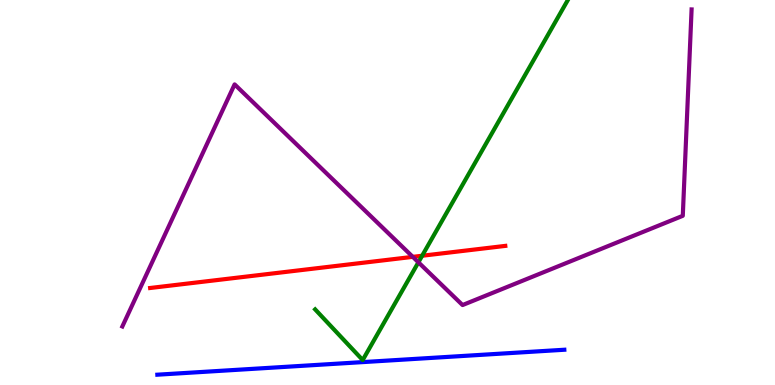[{'lines': ['blue', 'red'], 'intersections': []}, {'lines': ['green', 'red'], 'intersections': [{'x': 5.45, 'y': 3.36}]}, {'lines': ['purple', 'red'], 'intersections': [{'x': 5.33, 'y': 3.33}]}, {'lines': ['blue', 'green'], 'intersections': []}, {'lines': ['blue', 'purple'], 'intersections': []}, {'lines': ['green', 'purple'], 'intersections': [{'x': 5.4, 'y': 3.19}]}]